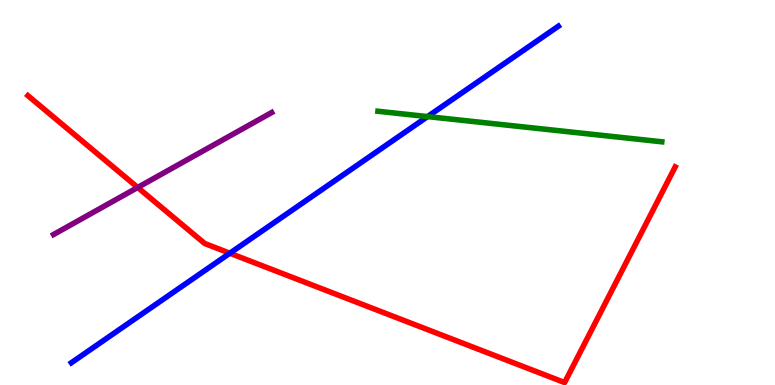[{'lines': ['blue', 'red'], 'intersections': [{'x': 2.97, 'y': 3.42}]}, {'lines': ['green', 'red'], 'intersections': []}, {'lines': ['purple', 'red'], 'intersections': [{'x': 1.78, 'y': 5.13}]}, {'lines': ['blue', 'green'], 'intersections': [{'x': 5.52, 'y': 6.97}]}, {'lines': ['blue', 'purple'], 'intersections': []}, {'lines': ['green', 'purple'], 'intersections': []}]